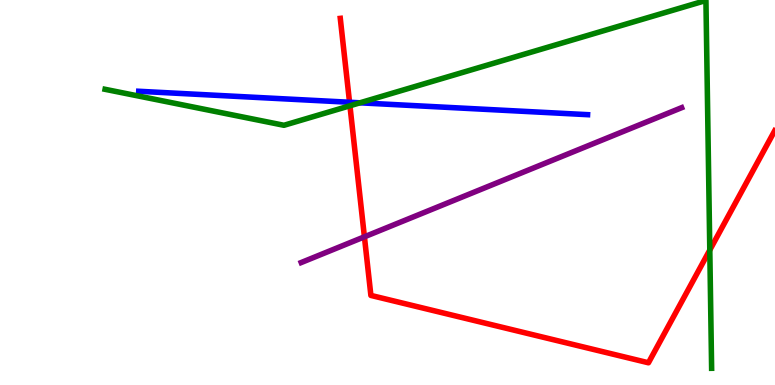[{'lines': ['blue', 'red'], 'intersections': [{'x': 4.51, 'y': 7.34}]}, {'lines': ['green', 'red'], 'intersections': [{'x': 4.52, 'y': 7.25}, {'x': 9.16, 'y': 3.51}]}, {'lines': ['purple', 'red'], 'intersections': [{'x': 4.7, 'y': 3.85}]}, {'lines': ['blue', 'green'], 'intersections': [{'x': 4.64, 'y': 7.33}]}, {'lines': ['blue', 'purple'], 'intersections': []}, {'lines': ['green', 'purple'], 'intersections': []}]